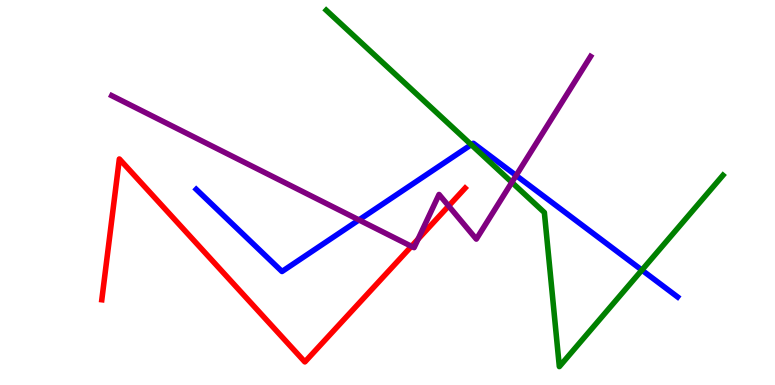[{'lines': ['blue', 'red'], 'intersections': []}, {'lines': ['green', 'red'], 'intersections': []}, {'lines': ['purple', 'red'], 'intersections': [{'x': 5.31, 'y': 3.6}, {'x': 5.39, 'y': 3.79}, {'x': 5.79, 'y': 4.65}]}, {'lines': ['blue', 'green'], 'intersections': [{'x': 6.08, 'y': 6.24}, {'x': 8.28, 'y': 2.98}]}, {'lines': ['blue', 'purple'], 'intersections': [{'x': 4.63, 'y': 4.29}, {'x': 6.66, 'y': 5.44}]}, {'lines': ['green', 'purple'], 'intersections': [{'x': 6.6, 'y': 5.26}]}]